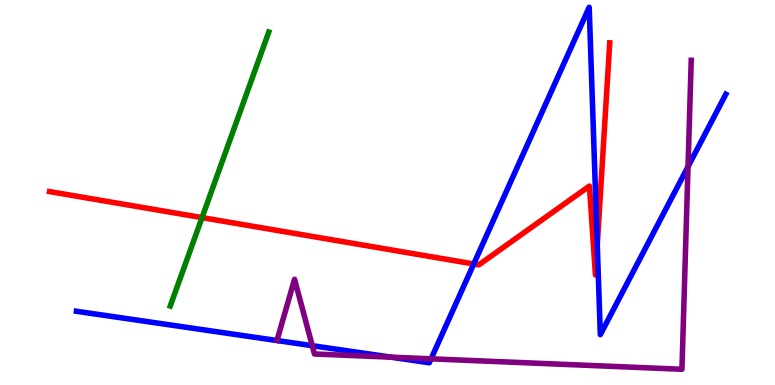[{'lines': ['blue', 'red'], 'intersections': [{'x': 6.11, 'y': 3.14}, {'x': 7.71, 'y': 3.64}]}, {'lines': ['green', 'red'], 'intersections': [{'x': 2.61, 'y': 4.35}]}, {'lines': ['purple', 'red'], 'intersections': []}, {'lines': ['blue', 'green'], 'intersections': []}, {'lines': ['blue', 'purple'], 'intersections': [{'x': 4.03, 'y': 1.02}, {'x': 5.04, 'y': 0.723}, {'x': 5.56, 'y': 0.68}, {'x': 8.88, 'y': 5.67}]}, {'lines': ['green', 'purple'], 'intersections': []}]